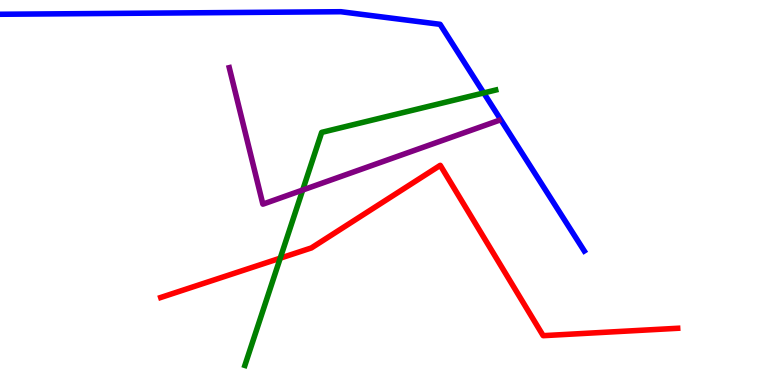[{'lines': ['blue', 'red'], 'intersections': []}, {'lines': ['green', 'red'], 'intersections': [{'x': 3.62, 'y': 3.29}]}, {'lines': ['purple', 'red'], 'intersections': []}, {'lines': ['blue', 'green'], 'intersections': [{'x': 6.24, 'y': 7.59}]}, {'lines': ['blue', 'purple'], 'intersections': []}, {'lines': ['green', 'purple'], 'intersections': [{'x': 3.91, 'y': 5.06}]}]